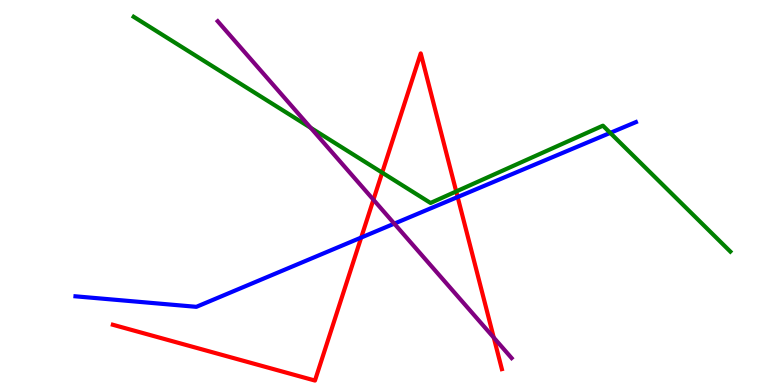[{'lines': ['blue', 'red'], 'intersections': [{'x': 4.66, 'y': 3.83}, {'x': 5.91, 'y': 4.88}]}, {'lines': ['green', 'red'], 'intersections': [{'x': 4.93, 'y': 5.52}, {'x': 5.89, 'y': 5.03}]}, {'lines': ['purple', 'red'], 'intersections': [{'x': 4.82, 'y': 4.81}, {'x': 6.37, 'y': 1.23}]}, {'lines': ['blue', 'green'], 'intersections': [{'x': 7.87, 'y': 6.55}]}, {'lines': ['blue', 'purple'], 'intersections': [{'x': 5.09, 'y': 4.19}]}, {'lines': ['green', 'purple'], 'intersections': [{'x': 4.01, 'y': 6.68}]}]